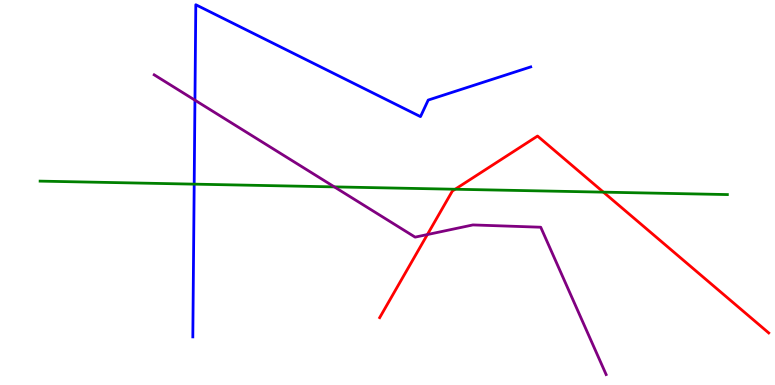[{'lines': ['blue', 'red'], 'intersections': []}, {'lines': ['green', 'red'], 'intersections': [{'x': 5.87, 'y': 5.08}, {'x': 7.79, 'y': 5.01}]}, {'lines': ['purple', 'red'], 'intersections': [{'x': 5.51, 'y': 3.91}]}, {'lines': ['blue', 'green'], 'intersections': [{'x': 2.51, 'y': 5.22}]}, {'lines': ['blue', 'purple'], 'intersections': [{'x': 2.52, 'y': 7.4}]}, {'lines': ['green', 'purple'], 'intersections': [{'x': 4.31, 'y': 5.15}]}]